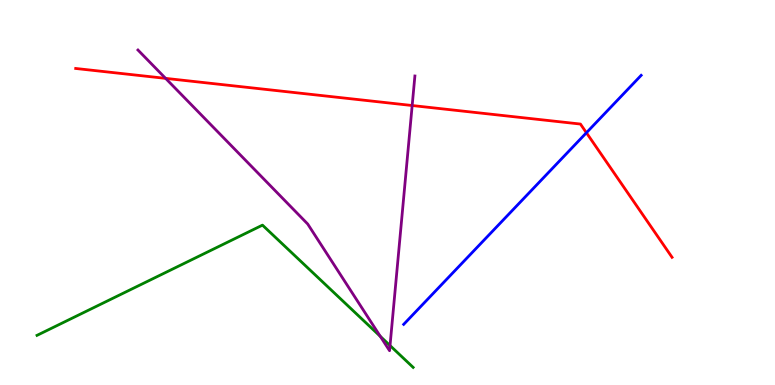[{'lines': ['blue', 'red'], 'intersections': [{'x': 7.57, 'y': 6.55}]}, {'lines': ['green', 'red'], 'intersections': []}, {'lines': ['purple', 'red'], 'intersections': [{'x': 2.14, 'y': 7.96}, {'x': 5.32, 'y': 7.26}]}, {'lines': ['blue', 'green'], 'intersections': []}, {'lines': ['blue', 'purple'], 'intersections': []}, {'lines': ['green', 'purple'], 'intersections': [{'x': 4.91, 'y': 1.26}, {'x': 5.03, 'y': 1.02}]}]